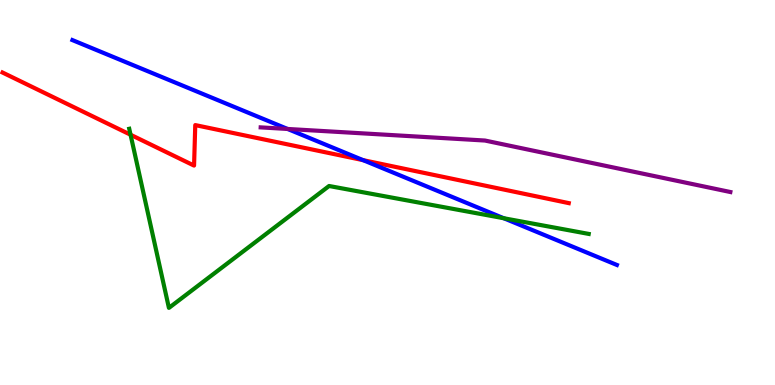[{'lines': ['blue', 'red'], 'intersections': [{'x': 4.69, 'y': 5.84}]}, {'lines': ['green', 'red'], 'intersections': [{'x': 1.68, 'y': 6.5}]}, {'lines': ['purple', 'red'], 'intersections': []}, {'lines': ['blue', 'green'], 'intersections': [{'x': 6.5, 'y': 4.33}]}, {'lines': ['blue', 'purple'], 'intersections': [{'x': 3.71, 'y': 6.65}]}, {'lines': ['green', 'purple'], 'intersections': []}]